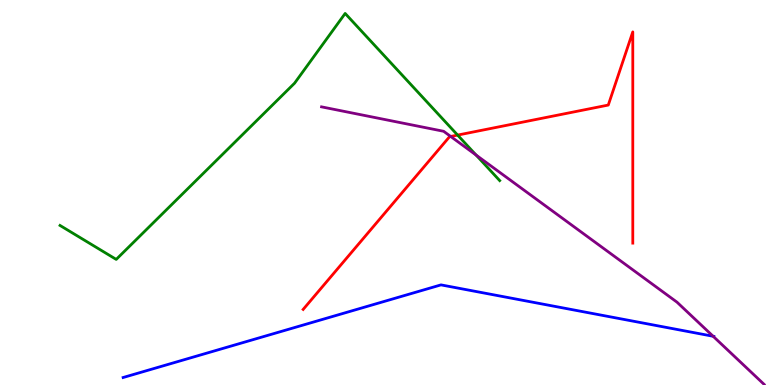[{'lines': ['blue', 'red'], 'intersections': []}, {'lines': ['green', 'red'], 'intersections': [{'x': 5.9, 'y': 6.49}]}, {'lines': ['purple', 'red'], 'intersections': [{'x': 5.82, 'y': 6.46}]}, {'lines': ['blue', 'green'], 'intersections': []}, {'lines': ['blue', 'purple'], 'intersections': [{'x': 9.2, 'y': 1.27}]}, {'lines': ['green', 'purple'], 'intersections': [{'x': 6.14, 'y': 5.97}]}]